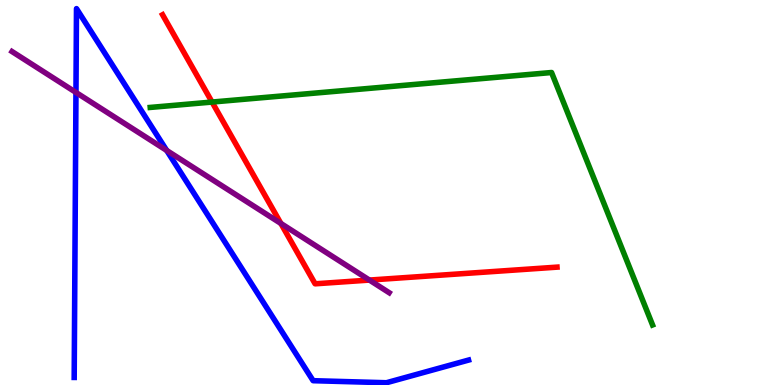[{'lines': ['blue', 'red'], 'intersections': []}, {'lines': ['green', 'red'], 'intersections': [{'x': 2.74, 'y': 7.35}]}, {'lines': ['purple', 'red'], 'intersections': [{'x': 3.62, 'y': 4.2}, {'x': 4.77, 'y': 2.73}]}, {'lines': ['blue', 'green'], 'intersections': []}, {'lines': ['blue', 'purple'], 'intersections': [{'x': 0.98, 'y': 7.6}, {'x': 2.15, 'y': 6.09}]}, {'lines': ['green', 'purple'], 'intersections': []}]